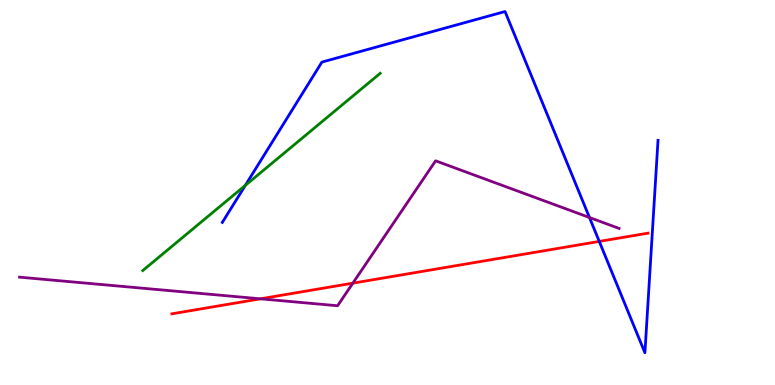[{'lines': ['blue', 'red'], 'intersections': [{'x': 7.73, 'y': 3.73}]}, {'lines': ['green', 'red'], 'intersections': []}, {'lines': ['purple', 'red'], 'intersections': [{'x': 3.36, 'y': 2.24}, {'x': 4.55, 'y': 2.65}]}, {'lines': ['blue', 'green'], 'intersections': [{'x': 3.17, 'y': 5.19}]}, {'lines': ['blue', 'purple'], 'intersections': [{'x': 7.61, 'y': 4.35}]}, {'lines': ['green', 'purple'], 'intersections': []}]